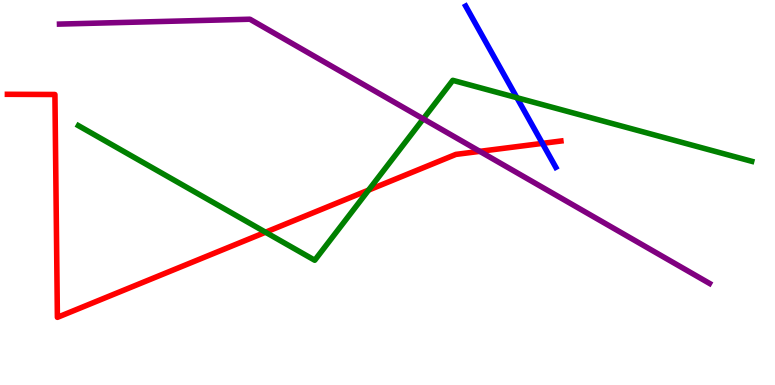[{'lines': ['blue', 'red'], 'intersections': [{'x': 7.0, 'y': 6.28}]}, {'lines': ['green', 'red'], 'intersections': [{'x': 3.43, 'y': 3.97}, {'x': 4.76, 'y': 5.06}]}, {'lines': ['purple', 'red'], 'intersections': [{'x': 6.19, 'y': 6.07}]}, {'lines': ['blue', 'green'], 'intersections': [{'x': 6.67, 'y': 7.46}]}, {'lines': ['blue', 'purple'], 'intersections': []}, {'lines': ['green', 'purple'], 'intersections': [{'x': 5.46, 'y': 6.91}]}]